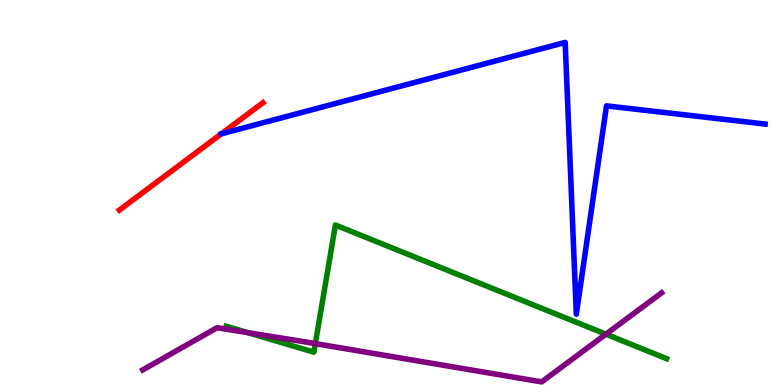[{'lines': ['blue', 'red'], 'intersections': [{'x': 2.86, 'y': 6.52}]}, {'lines': ['green', 'red'], 'intersections': []}, {'lines': ['purple', 'red'], 'intersections': []}, {'lines': ['blue', 'green'], 'intersections': []}, {'lines': ['blue', 'purple'], 'intersections': []}, {'lines': ['green', 'purple'], 'intersections': [{'x': 3.2, 'y': 1.36}, {'x': 4.07, 'y': 1.08}, {'x': 7.82, 'y': 1.32}]}]